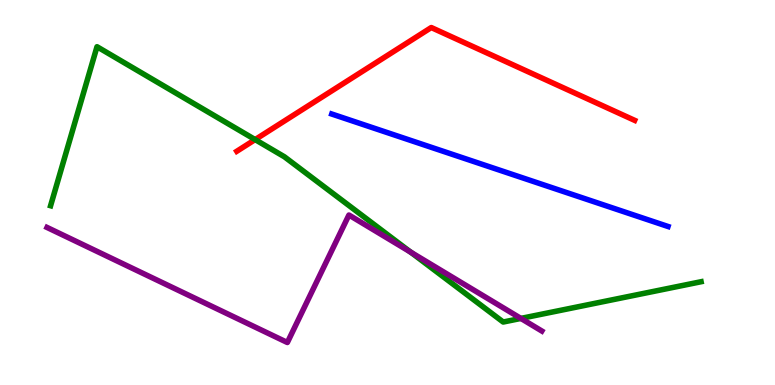[{'lines': ['blue', 'red'], 'intersections': []}, {'lines': ['green', 'red'], 'intersections': [{'x': 3.29, 'y': 6.37}]}, {'lines': ['purple', 'red'], 'intersections': []}, {'lines': ['blue', 'green'], 'intersections': []}, {'lines': ['blue', 'purple'], 'intersections': []}, {'lines': ['green', 'purple'], 'intersections': [{'x': 5.3, 'y': 3.45}, {'x': 6.72, 'y': 1.73}]}]